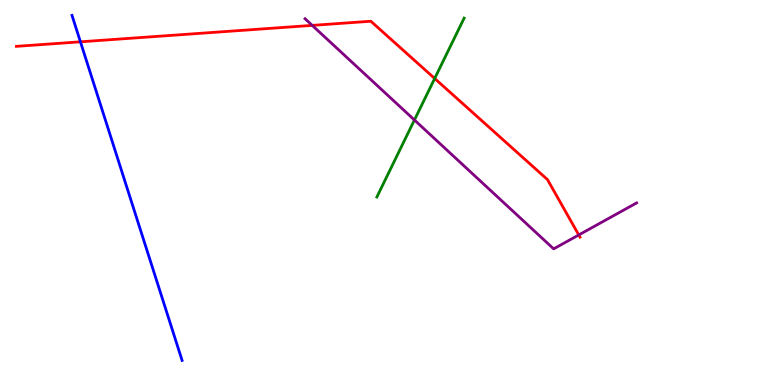[{'lines': ['blue', 'red'], 'intersections': [{'x': 1.04, 'y': 8.91}]}, {'lines': ['green', 'red'], 'intersections': [{'x': 5.61, 'y': 7.96}]}, {'lines': ['purple', 'red'], 'intersections': [{'x': 4.03, 'y': 9.34}, {'x': 7.47, 'y': 3.9}]}, {'lines': ['blue', 'green'], 'intersections': []}, {'lines': ['blue', 'purple'], 'intersections': []}, {'lines': ['green', 'purple'], 'intersections': [{'x': 5.35, 'y': 6.88}]}]